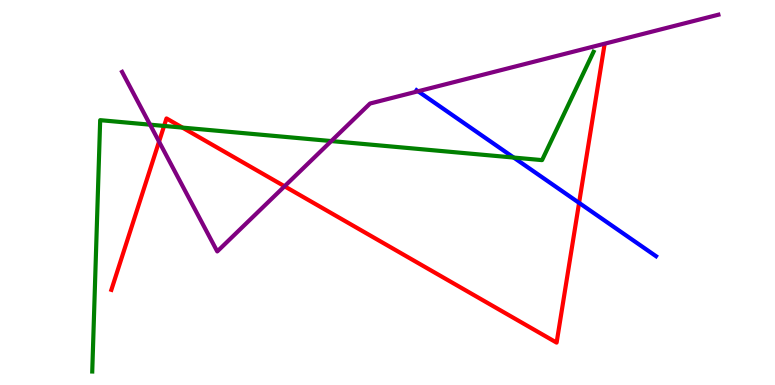[{'lines': ['blue', 'red'], 'intersections': [{'x': 7.47, 'y': 4.73}]}, {'lines': ['green', 'red'], 'intersections': [{'x': 2.12, 'y': 6.73}, {'x': 2.35, 'y': 6.69}]}, {'lines': ['purple', 'red'], 'intersections': [{'x': 2.05, 'y': 6.32}, {'x': 3.67, 'y': 5.16}]}, {'lines': ['blue', 'green'], 'intersections': [{'x': 6.63, 'y': 5.91}]}, {'lines': ['blue', 'purple'], 'intersections': [{'x': 5.39, 'y': 7.63}]}, {'lines': ['green', 'purple'], 'intersections': [{'x': 1.94, 'y': 6.76}, {'x': 4.27, 'y': 6.34}]}]